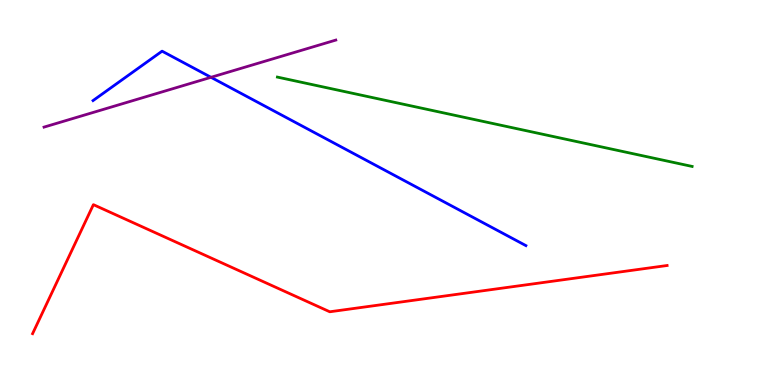[{'lines': ['blue', 'red'], 'intersections': []}, {'lines': ['green', 'red'], 'intersections': []}, {'lines': ['purple', 'red'], 'intersections': []}, {'lines': ['blue', 'green'], 'intersections': []}, {'lines': ['blue', 'purple'], 'intersections': [{'x': 2.72, 'y': 7.99}]}, {'lines': ['green', 'purple'], 'intersections': []}]